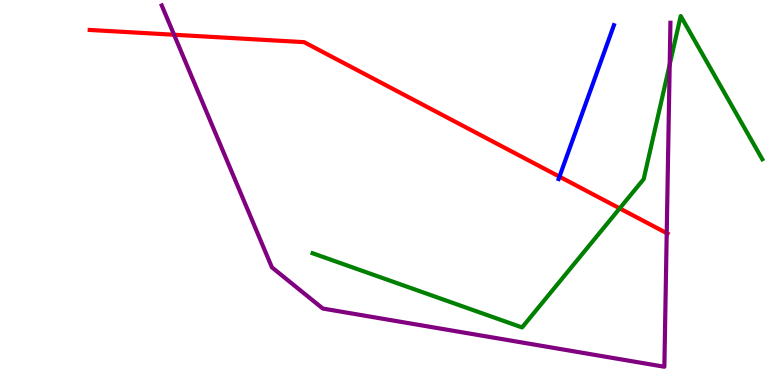[{'lines': ['blue', 'red'], 'intersections': [{'x': 7.22, 'y': 5.41}]}, {'lines': ['green', 'red'], 'intersections': [{'x': 8.0, 'y': 4.59}]}, {'lines': ['purple', 'red'], 'intersections': [{'x': 2.25, 'y': 9.1}, {'x': 8.6, 'y': 3.94}]}, {'lines': ['blue', 'green'], 'intersections': []}, {'lines': ['blue', 'purple'], 'intersections': []}, {'lines': ['green', 'purple'], 'intersections': [{'x': 8.64, 'y': 8.32}]}]